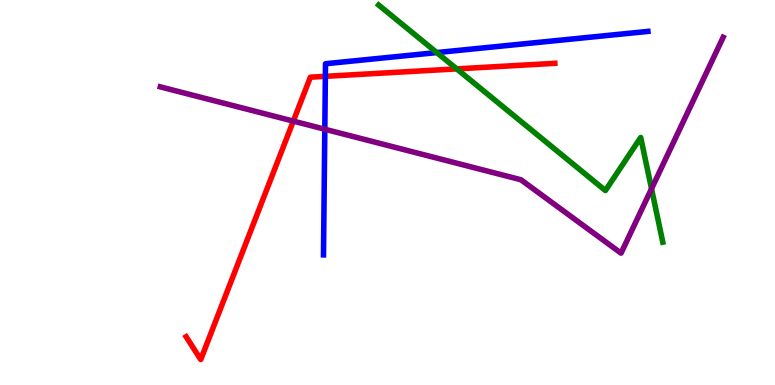[{'lines': ['blue', 'red'], 'intersections': [{'x': 4.2, 'y': 8.02}]}, {'lines': ['green', 'red'], 'intersections': [{'x': 5.89, 'y': 8.21}]}, {'lines': ['purple', 'red'], 'intersections': [{'x': 3.78, 'y': 6.85}]}, {'lines': ['blue', 'green'], 'intersections': [{'x': 5.64, 'y': 8.63}]}, {'lines': ['blue', 'purple'], 'intersections': [{'x': 4.19, 'y': 6.64}]}, {'lines': ['green', 'purple'], 'intersections': [{'x': 8.41, 'y': 5.1}]}]